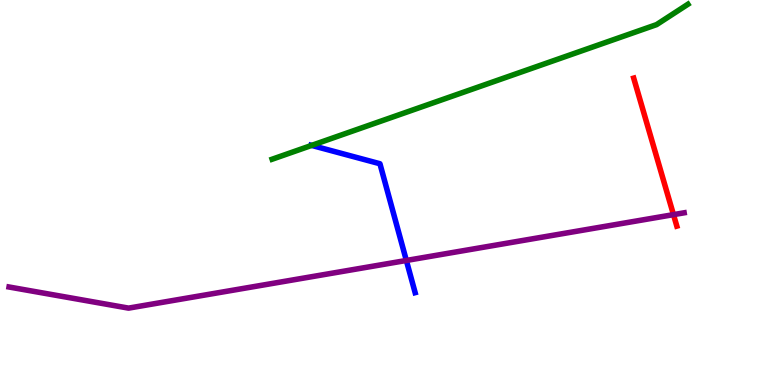[{'lines': ['blue', 'red'], 'intersections': []}, {'lines': ['green', 'red'], 'intersections': []}, {'lines': ['purple', 'red'], 'intersections': [{'x': 8.69, 'y': 4.43}]}, {'lines': ['blue', 'green'], 'intersections': [{'x': 4.02, 'y': 6.22}]}, {'lines': ['blue', 'purple'], 'intersections': [{'x': 5.24, 'y': 3.23}]}, {'lines': ['green', 'purple'], 'intersections': []}]